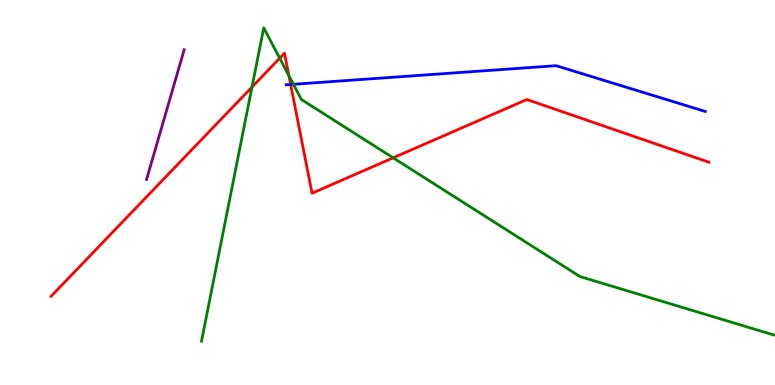[{'lines': ['blue', 'red'], 'intersections': [{'x': 3.75, 'y': 7.81}]}, {'lines': ['green', 'red'], 'intersections': [{'x': 3.25, 'y': 7.74}, {'x': 3.61, 'y': 8.49}, {'x': 3.73, 'y': 8.03}, {'x': 5.07, 'y': 5.9}]}, {'lines': ['purple', 'red'], 'intersections': []}, {'lines': ['blue', 'green'], 'intersections': [{'x': 3.79, 'y': 7.81}]}, {'lines': ['blue', 'purple'], 'intersections': []}, {'lines': ['green', 'purple'], 'intersections': []}]